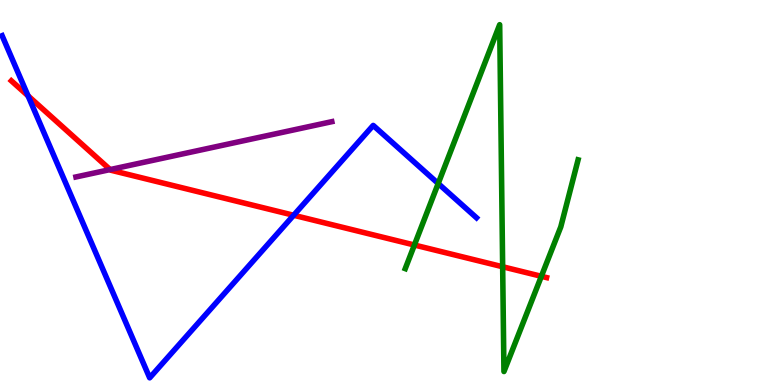[{'lines': ['blue', 'red'], 'intersections': [{'x': 0.362, 'y': 7.51}, {'x': 3.79, 'y': 4.41}]}, {'lines': ['green', 'red'], 'intersections': [{'x': 5.35, 'y': 3.64}, {'x': 6.49, 'y': 3.07}, {'x': 6.99, 'y': 2.82}]}, {'lines': ['purple', 'red'], 'intersections': [{'x': 1.42, 'y': 5.6}]}, {'lines': ['blue', 'green'], 'intersections': [{'x': 5.65, 'y': 5.23}]}, {'lines': ['blue', 'purple'], 'intersections': []}, {'lines': ['green', 'purple'], 'intersections': []}]